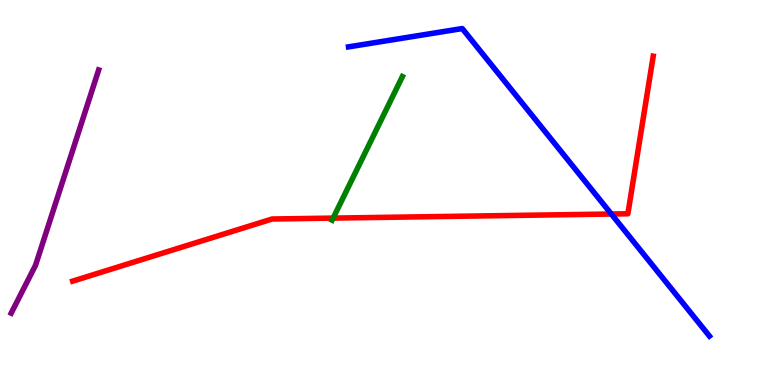[{'lines': ['blue', 'red'], 'intersections': [{'x': 7.89, 'y': 4.44}]}, {'lines': ['green', 'red'], 'intersections': [{'x': 4.3, 'y': 4.33}]}, {'lines': ['purple', 'red'], 'intersections': []}, {'lines': ['blue', 'green'], 'intersections': []}, {'lines': ['blue', 'purple'], 'intersections': []}, {'lines': ['green', 'purple'], 'intersections': []}]